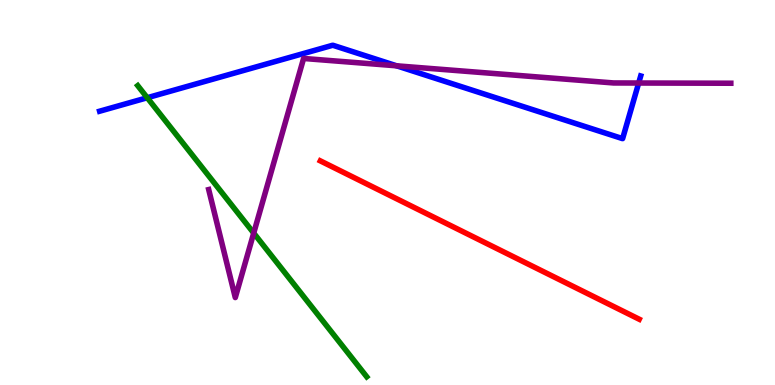[{'lines': ['blue', 'red'], 'intersections': []}, {'lines': ['green', 'red'], 'intersections': []}, {'lines': ['purple', 'red'], 'intersections': []}, {'lines': ['blue', 'green'], 'intersections': [{'x': 1.9, 'y': 7.46}]}, {'lines': ['blue', 'purple'], 'intersections': [{'x': 5.12, 'y': 8.29}, {'x': 8.24, 'y': 7.84}]}, {'lines': ['green', 'purple'], 'intersections': [{'x': 3.27, 'y': 3.95}]}]